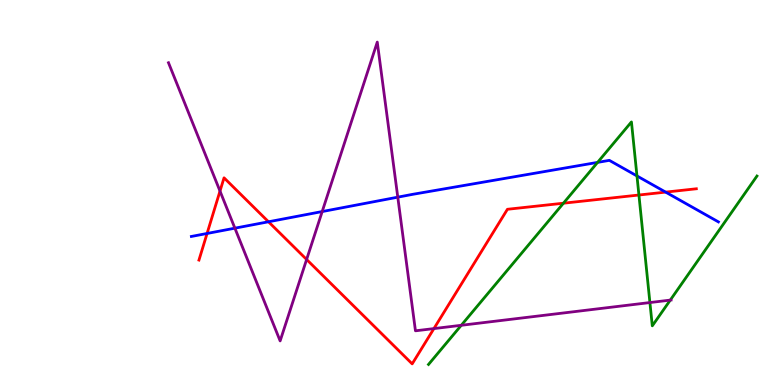[{'lines': ['blue', 'red'], 'intersections': [{'x': 2.67, 'y': 3.94}, {'x': 3.46, 'y': 4.24}, {'x': 8.59, 'y': 5.01}]}, {'lines': ['green', 'red'], 'intersections': [{'x': 7.27, 'y': 4.72}, {'x': 8.24, 'y': 4.93}]}, {'lines': ['purple', 'red'], 'intersections': [{'x': 2.84, 'y': 5.04}, {'x': 3.96, 'y': 3.26}, {'x': 5.6, 'y': 1.47}]}, {'lines': ['blue', 'green'], 'intersections': [{'x': 7.71, 'y': 5.78}, {'x': 8.22, 'y': 5.43}]}, {'lines': ['blue', 'purple'], 'intersections': [{'x': 3.03, 'y': 4.07}, {'x': 4.16, 'y': 4.51}, {'x': 5.13, 'y': 4.88}]}, {'lines': ['green', 'purple'], 'intersections': [{'x': 5.95, 'y': 1.55}, {'x': 8.39, 'y': 2.14}, {'x': 8.65, 'y': 2.21}]}]